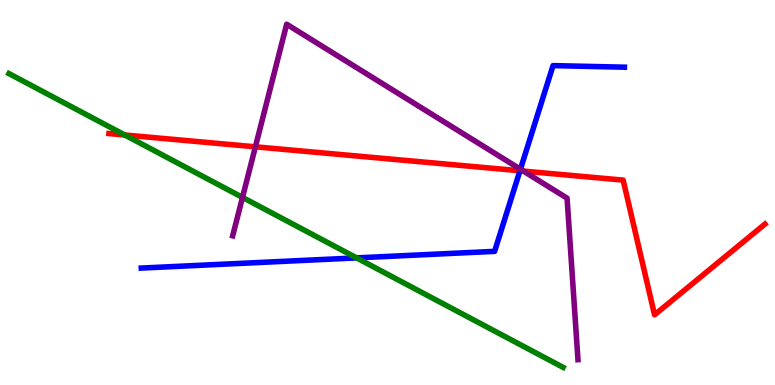[{'lines': ['blue', 'red'], 'intersections': [{'x': 6.71, 'y': 5.56}]}, {'lines': ['green', 'red'], 'intersections': [{'x': 1.61, 'y': 6.49}]}, {'lines': ['purple', 'red'], 'intersections': [{'x': 3.3, 'y': 6.19}, {'x': 6.75, 'y': 5.56}]}, {'lines': ['blue', 'green'], 'intersections': [{'x': 4.6, 'y': 3.3}]}, {'lines': ['blue', 'purple'], 'intersections': [{'x': 6.72, 'y': 5.6}]}, {'lines': ['green', 'purple'], 'intersections': [{'x': 3.13, 'y': 4.87}]}]